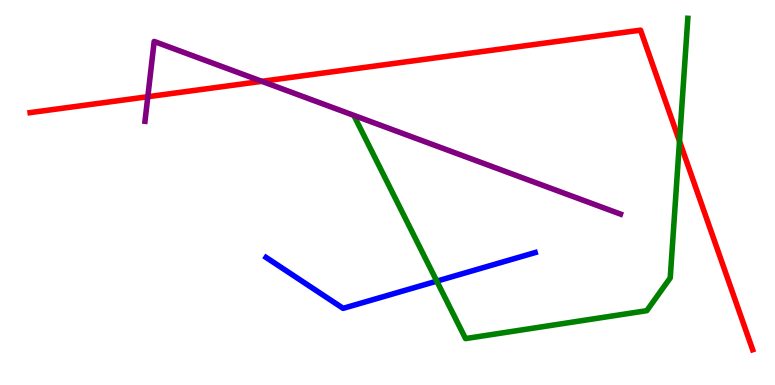[{'lines': ['blue', 'red'], 'intersections': []}, {'lines': ['green', 'red'], 'intersections': [{'x': 8.77, 'y': 6.33}]}, {'lines': ['purple', 'red'], 'intersections': [{'x': 1.91, 'y': 7.49}, {'x': 3.38, 'y': 7.89}]}, {'lines': ['blue', 'green'], 'intersections': [{'x': 5.64, 'y': 2.7}]}, {'lines': ['blue', 'purple'], 'intersections': []}, {'lines': ['green', 'purple'], 'intersections': []}]